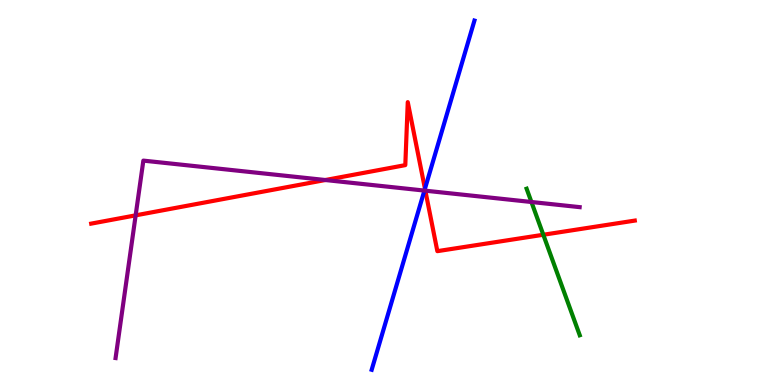[{'lines': ['blue', 'red'], 'intersections': [{'x': 5.48, 'y': 5.1}]}, {'lines': ['green', 'red'], 'intersections': [{'x': 7.01, 'y': 3.9}]}, {'lines': ['purple', 'red'], 'intersections': [{'x': 1.75, 'y': 4.41}, {'x': 4.2, 'y': 5.32}, {'x': 5.49, 'y': 5.05}]}, {'lines': ['blue', 'green'], 'intersections': []}, {'lines': ['blue', 'purple'], 'intersections': [{'x': 5.48, 'y': 5.05}]}, {'lines': ['green', 'purple'], 'intersections': [{'x': 6.86, 'y': 4.75}]}]